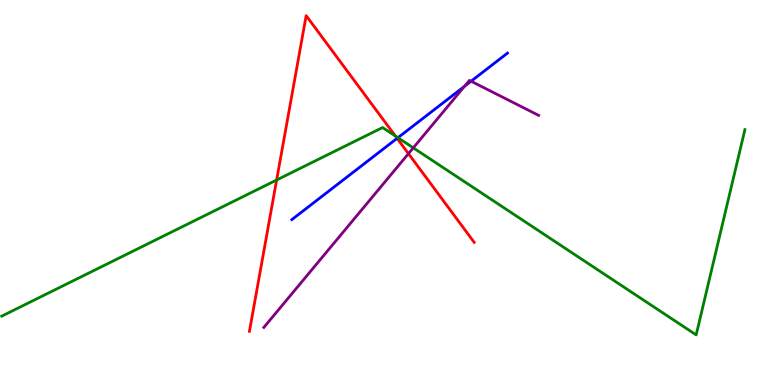[{'lines': ['blue', 'red'], 'intersections': [{'x': 5.12, 'y': 6.41}]}, {'lines': ['green', 'red'], 'intersections': [{'x': 3.57, 'y': 5.32}, {'x': 5.1, 'y': 6.47}]}, {'lines': ['purple', 'red'], 'intersections': [{'x': 5.27, 'y': 6.01}]}, {'lines': ['blue', 'green'], 'intersections': [{'x': 5.13, 'y': 6.42}]}, {'lines': ['blue', 'purple'], 'intersections': [{'x': 5.99, 'y': 7.76}, {'x': 6.08, 'y': 7.89}]}, {'lines': ['green', 'purple'], 'intersections': [{'x': 5.33, 'y': 6.16}]}]